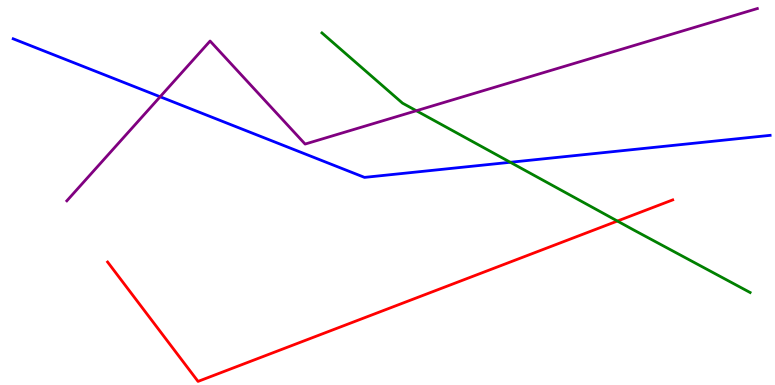[{'lines': ['blue', 'red'], 'intersections': []}, {'lines': ['green', 'red'], 'intersections': [{'x': 7.97, 'y': 4.26}]}, {'lines': ['purple', 'red'], 'intersections': []}, {'lines': ['blue', 'green'], 'intersections': [{'x': 6.58, 'y': 5.78}]}, {'lines': ['blue', 'purple'], 'intersections': [{'x': 2.07, 'y': 7.49}]}, {'lines': ['green', 'purple'], 'intersections': [{'x': 5.37, 'y': 7.12}]}]